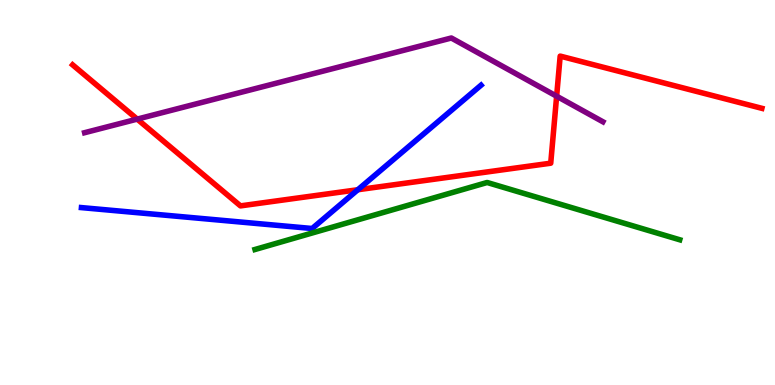[{'lines': ['blue', 'red'], 'intersections': [{'x': 4.62, 'y': 5.07}]}, {'lines': ['green', 'red'], 'intersections': []}, {'lines': ['purple', 'red'], 'intersections': [{'x': 1.77, 'y': 6.91}, {'x': 7.18, 'y': 7.5}]}, {'lines': ['blue', 'green'], 'intersections': []}, {'lines': ['blue', 'purple'], 'intersections': []}, {'lines': ['green', 'purple'], 'intersections': []}]